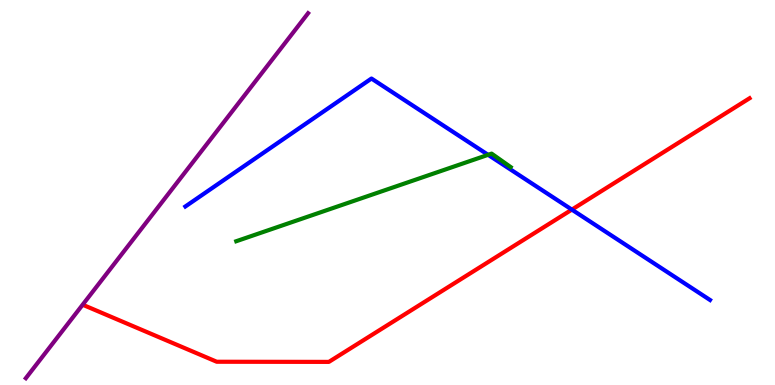[{'lines': ['blue', 'red'], 'intersections': [{'x': 7.38, 'y': 4.56}]}, {'lines': ['green', 'red'], 'intersections': []}, {'lines': ['purple', 'red'], 'intersections': []}, {'lines': ['blue', 'green'], 'intersections': [{'x': 6.3, 'y': 5.98}]}, {'lines': ['blue', 'purple'], 'intersections': []}, {'lines': ['green', 'purple'], 'intersections': []}]